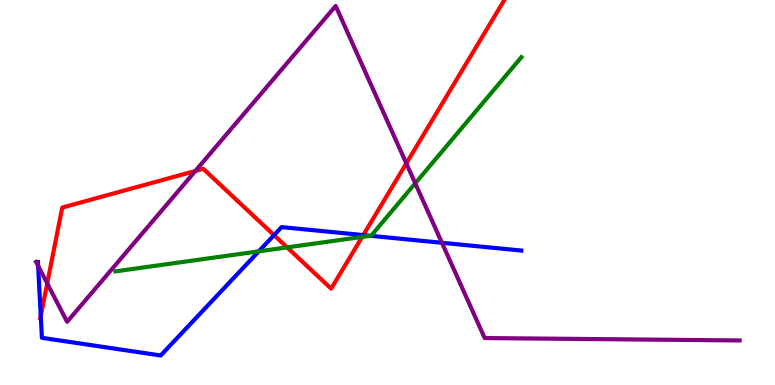[{'lines': ['blue', 'red'], 'intersections': [{'x': 0.526, 'y': 1.79}, {'x': 3.54, 'y': 3.89}, {'x': 4.69, 'y': 3.89}]}, {'lines': ['green', 'red'], 'intersections': [{'x': 3.7, 'y': 3.57}, {'x': 4.67, 'y': 3.85}]}, {'lines': ['purple', 'red'], 'intersections': [{'x': 0.609, 'y': 2.64}, {'x': 2.52, 'y': 5.56}, {'x': 5.24, 'y': 5.76}]}, {'lines': ['blue', 'green'], 'intersections': [{'x': 3.34, 'y': 3.47}, {'x': 4.78, 'y': 3.88}]}, {'lines': ['blue', 'purple'], 'intersections': [{'x': 0.492, 'y': 3.09}, {'x': 5.7, 'y': 3.69}]}, {'lines': ['green', 'purple'], 'intersections': [{'x': 5.36, 'y': 5.24}]}]